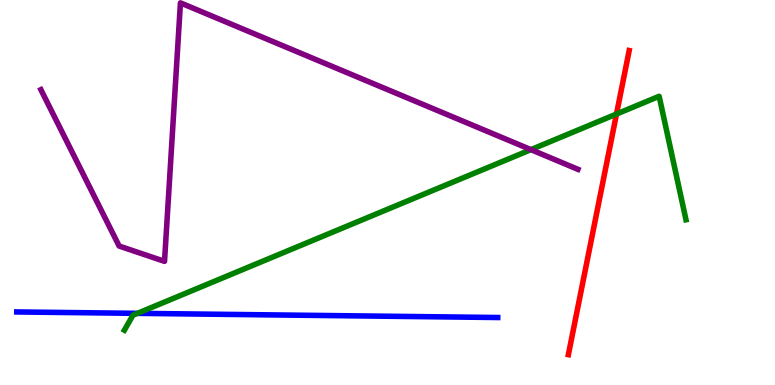[{'lines': ['blue', 'red'], 'intersections': []}, {'lines': ['green', 'red'], 'intersections': [{'x': 7.95, 'y': 7.04}]}, {'lines': ['purple', 'red'], 'intersections': []}, {'lines': ['blue', 'green'], 'intersections': [{'x': 1.77, 'y': 1.86}]}, {'lines': ['blue', 'purple'], 'intersections': []}, {'lines': ['green', 'purple'], 'intersections': [{'x': 6.85, 'y': 6.11}]}]